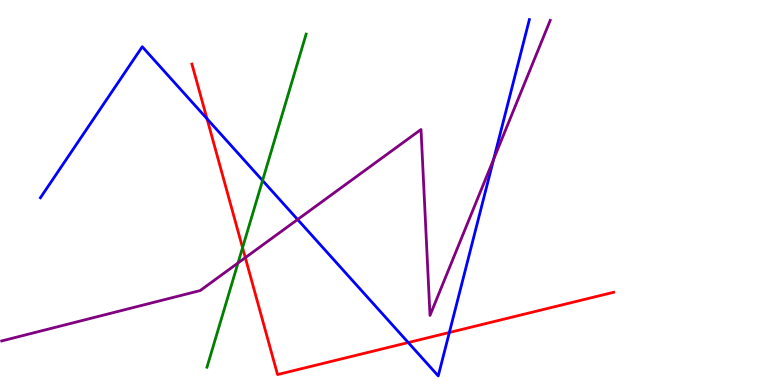[{'lines': ['blue', 'red'], 'intersections': [{'x': 2.67, 'y': 6.92}, {'x': 5.27, 'y': 1.1}, {'x': 5.8, 'y': 1.36}]}, {'lines': ['green', 'red'], 'intersections': [{'x': 3.13, 'y': 3.57}]}, {'lines': ['purple', 'red'], 'intersections': [{'x': 3.17, 'y': 3.31}]}, {'lines': ['blue', 'green'], 'intersections': [{'x': 3.39, 'y': 5.31}]}, {'lines': ['blue', 'purple'], 'intersections': [{'x': 3.84, 'y': 4.3}, {'x': 6.37, 'y': 5.87}]}, {'lines': ['green', 'purple'], 'intersections': [{'x': 3.07, 'y': 3.17}]}]